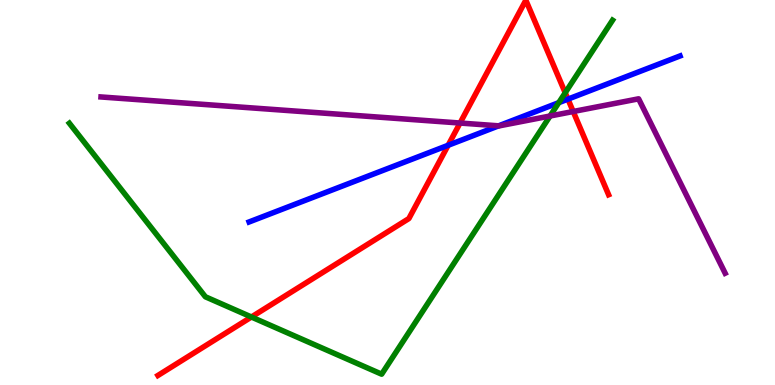[{'lines': ['blue', 'red'], 'intersections': [{'x': 5.78, 'y': 6.23}, {'x': 7.33, 'y': 7.42}]}, {'lines': ['green', 'red'], 'intersections': [{'x': 3.24, 'y': 1.77}, {'x': 7.29, 'y': 7.59}]}, {'lines': ['purple', 'red'], 'intersections': [{'x': 5.94, 'y': 6.8}, {'x': 7.4, 'y': 7.1}]}, {'lines': ['blue', 'green'], 'intersections': [{'x': 7.21, 'y': 7.33}]}, {'lines': ['blue', 'purple'], 'intersections': [{'x': 6.43, 'y': 6.73}]}, {'lines': ['green', 'purple'], 'intersections': [{'x': 7.1, 'y': 6.99}]}]